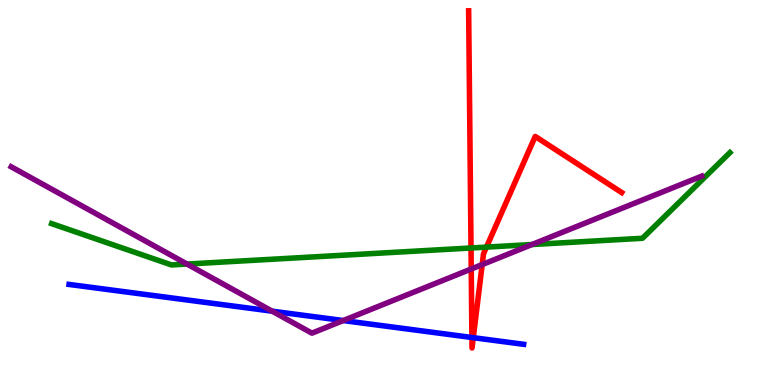[{'lines': ['blue', 'red'], 'intersections': [{'x': 6.09, 'y': 1.23}, {'x': 6.11, 'y': 1.23}]}, {'lines': ['green', 'red'], 'intersections': [{'x': 6.08, 'y': 3.56}, {'x': 6.28, 'y': 3.58}]}, {'lines': ['purple', 'red'], 'intersections': [{'x': 6.08, 'y': 3.01}, {'x': 6.22, 'y': 3.13}]}, {'lines': ['blue', 'green'], 'intersections': []}, {'lines': ['blue', 'purple'], 'intersections': [{'x': 3.51, 'y': 1.92}, {'x': 4.43, 'y': 1.67}]}, {'lines': ['green', 'purple'], 'intersections': [{'x': 2.41, 'y': 3.14}, {'x': 6.86, 'y': 3.65}]}]